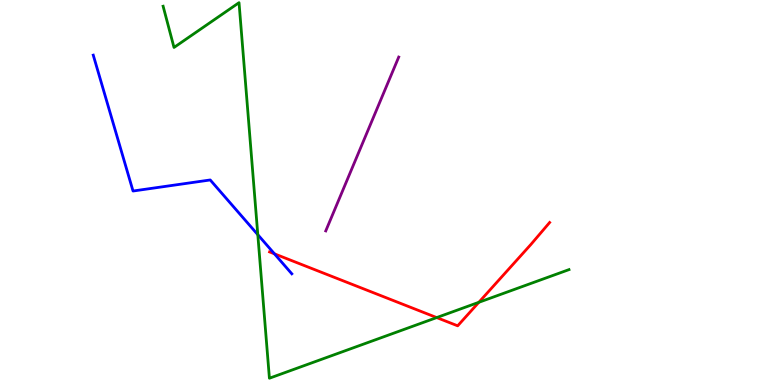[{'lines': ['blue', 'red'], 'intersections': [{'x': 3.54, 'y': 3.41}]}, {'lines': ['green', 'red'], 'intersections': [{'x': 5.63, 'y': 1.75}, {'x': 6.18, 'y': 2.15}]}, {'lines': ['purple', 'red'], 'intersections': []}, {'lines': ['blue', 'green'], 'intersections': [{'x': 3.33, 'y': 3.9}]}, {'lines': ['blue', 'purple'], 'intersections': []}, {'lines': ['green', 'purple'], 'intersections': []}]